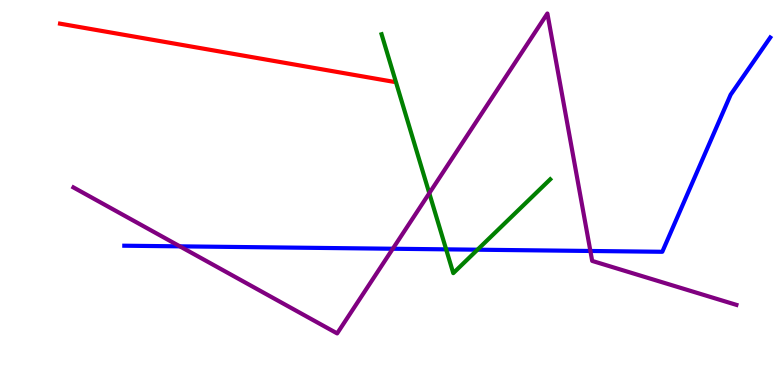[{'lines': ['blue', 'red'], 'intersections': []}, {'lines': ['green', 'red'], 'intersections': []}, {'lines': ['purple', 'red'], 'intersections': []}, {'lines': ['blue', 'green'], 'intersections': [{'x': 5.76, 'y': 3.52}, {'x': 6.16, 'y': 3.51}]}, {'lines': ['blue', 'purple'], 'intersections': [{'x': 2.32, 'y': 3.6}, {'x': 5.07, 'y': 3.54}, {'x': 7.62, 'y': 3.48}]}, {'lines': ['green', 'purple'], 'intersections': [{'x': 5.54, 'y': 4.98}]}]